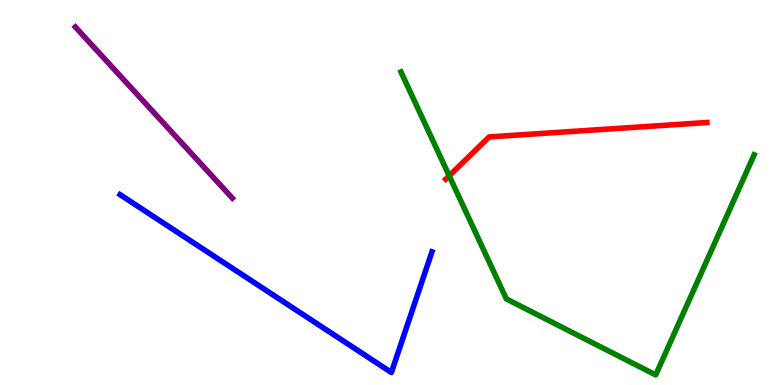[{'lines': ['blue', 'red'], 'intersections': []}, {'lines': ['green', 'red'], 'intersections': [{'x': 5.8, 'y': 5.43}]}, {'lines': ['purple', 'red'], 'intersections': []}, {'lines': ['blue', 'green'], 'intersections': []}, {'lines': ['blue', 'purple'], 'intersections': []}, {'lines': ['green', 'purple'], 'intersections': []}]